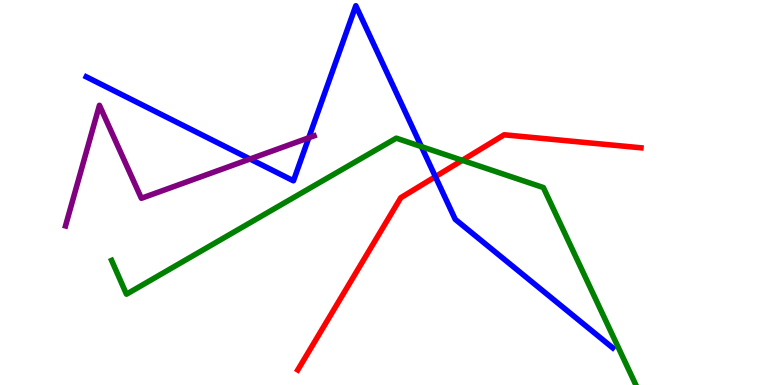[{'lines': ['blue', 'red'], 'intersections': [{'x': 5.62, 'y': 5.41}]}, {'lines': ['green', 'red'], 'intersections': [{'x': 5.96, 'y': 5.84}]}, {'lines': ['purple', 'red'], 'intersections': []}, {'lines': ['blue', 'green'], 'intersections': [{'x': 5.44, 'y': 6.19}]}, {'lines': ['blue', 'purple'], 'intersections': [{'x': 3.23, 'y': 5.87}, {'x': 3.98, 'y': 6.42}]}, {'lines': ['green', 'purple'], 'intersections': []}]